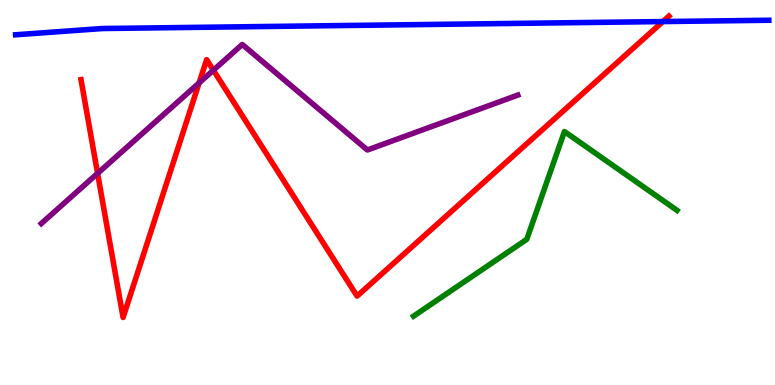[{'lines': ['blue', 'red'], 'intersections': [{'x': 8.55, 'y': 9.44}]}, {'lines': ['green', 'red'], 'intersections': []}, {'lines': ['purple', 'red'], 'intersections': [{'x': 1.26, 'y': 5.5}, {'x': 2.57, 'y': 7.85}, {'x': 2.75, 'y': 8.18}]}, {'lines': ['blue', 'green'], 'intersections': []}, {'lines': ['blue', 'purple'], 'intersections': []}, {'lines': ['green', 'purple'], 'intersections': []}]